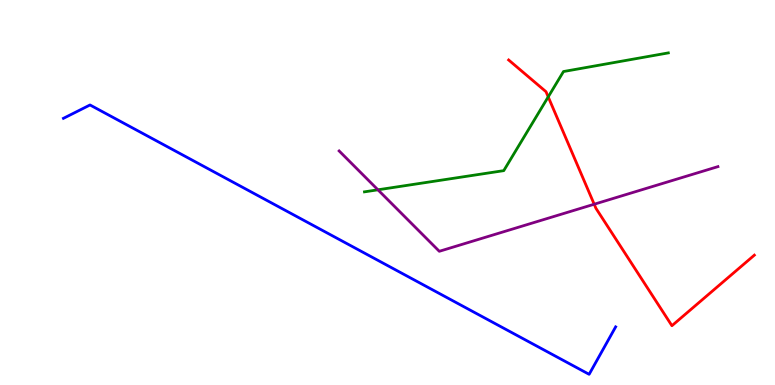[{'lines': ['blue', 'red'], 'intersections': []}, {'lines': ['green', 'red'], 'intersections': [{'x': 7.07, 'y': 7.48}]}, {'lines': ['purple', 'red'], 'intersections': [{'x': 7.67, 'y': 4.7}]}, {'lines': ['blue', 'green'], 'intersections': []}, {'lines': ['blue', 'purple'], 'intersections': []}, {'lines': ['green', 'purple'], 'intersections': [{'x': 4.88, 'y': 5.07}]}]